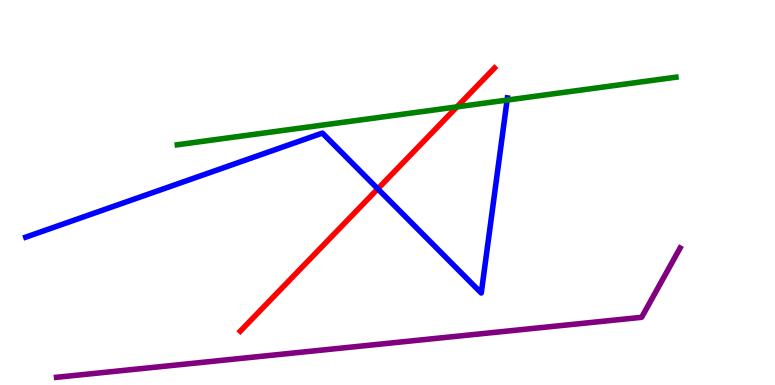[{'lines': ['blue', 'red'], 'intersections': [{'x': 4.87, 'y': 5.1}]}, {'lines': ['green', 'red'], 'intersections': [{'x': 5.9, 'y': 7.22}]}, {'lines': ['purple', 'red'], 'intersections': []}, {'lines': ['blue', 'green'], 'intersections': [{'x': 6.54, 'y': 7.4}]}, {'lines': ['blue', 'purple'], 'intersections': []}, {'lines': ['green', 'purple'], 'intersections': []}]